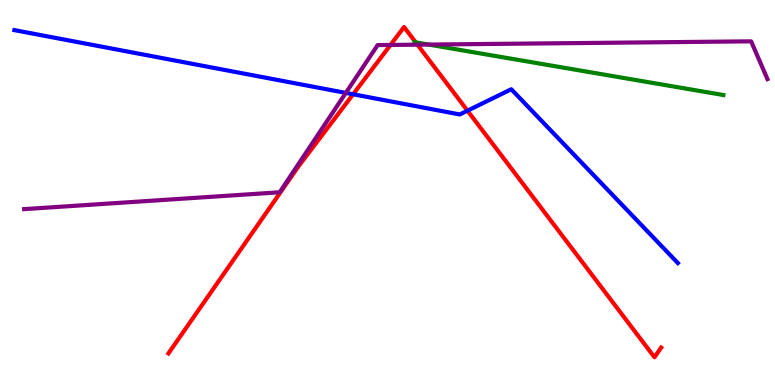[{'lines': ['blue', 'red'], 'intersections': [{'x': 4.56, 'y': 7.55}, {'x': 6.03, 'y': 7.12}]}, {'lines': ['green', 'red'], 'intersections': [{'x': 5.36, 'y': 8.9}]}, {'lines': ['purple', 'red'], 'intersections': [{'x': 5.04, 'y': 8.83}, {'x': 5.39, 'y': 8.84}]}, {'lines': ['blue', 'green'], 'intersections': []}, {'lines': ['blue', 'purple'], 'intersections': [{'x': 4.46, 'y': 7.59}]}, {'lines': ['green', 'purple'], 'intersections': [{'x': 5.53, 'y': 8.84}]}]